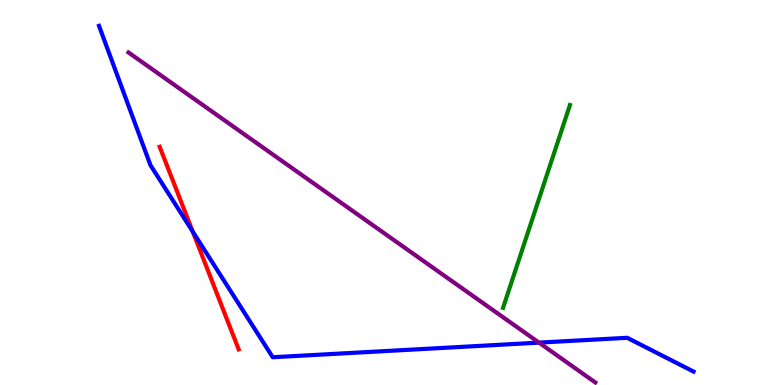[{'lines': ['blue', 'red'], 'intersections': [{'x': 2.49, 'y': 3.98}]}, {'lines': ['green', 'red'], 'intersections': []}, {'lines': ['purple', 'red'], 'intersections': []}, {'lines': ['blue', 'green'], 'intersections': []}, {'lines': ['blue', 'purple'], 'intersections': [{'x': 6.95, 'y': 1.1}]}, {'lines': ['green', 'purple'], 'intersections': []}]